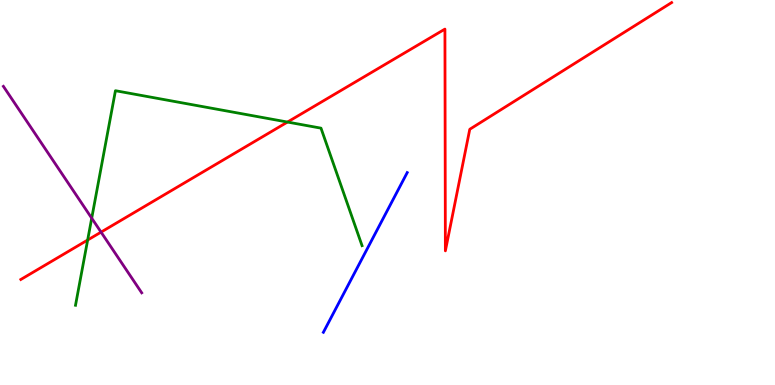[{'lines': ['blue', 'red'], 'intersections': []}, {'lines': ['green', 'red'], 'intersections': [{'x': 1.13, 'y': 3.77}, {'x': 3.71, 'y': 6.83}]}, {'lines': ['purple', 'red'], 'intersections': [{'x': 1.3, 'y': 3.97}]}, {'lines': ['blue', 'green'], 'intersections': []}, {'lines': ['blue', 'purple'], 'intersections': []}, {'lines': ['green', 'purple'], 'intersections': [{'x': 1.18, 'y': 4.33}]}]